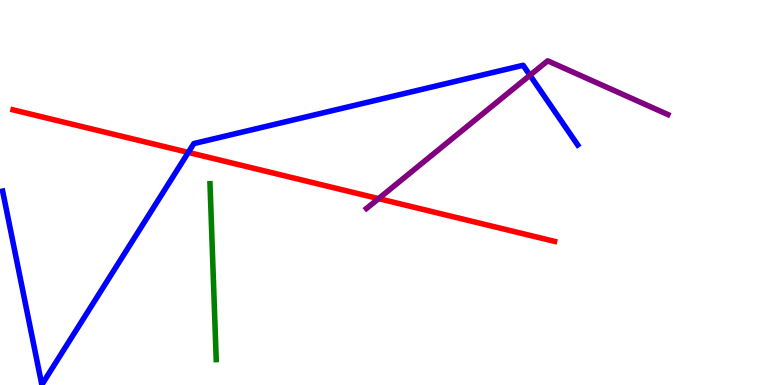[{'lines': ['blue', 'red'], 'intersections': [{'x': 2.43, 'y': 6.04}]}, {'lines': ['green', 'red'], 'intersections': []}, {'lines': ['purple', 'red'], 'intersections': [{'x': 4.88, 'y': 4.84}]}, {'lines': ['blue', 'green'], 'intersections': []}, {'lines': ['blue', 'purple'], 'intersections': [{'x': 6.84, 'y': 8.05}]}, {'lines': ['green', 'purple'], 'intersections': []}]